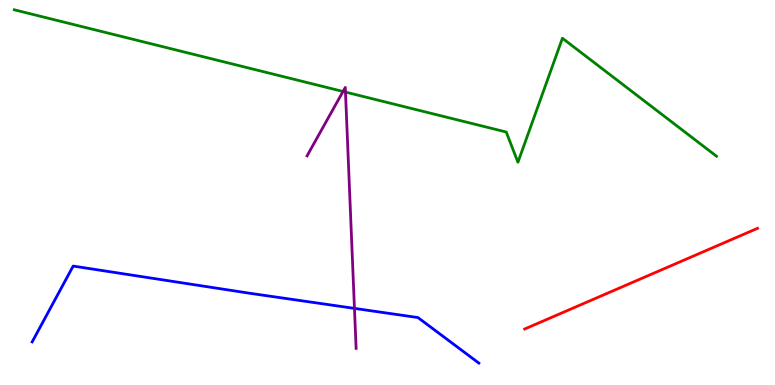[{'lines': ['blue', 'red'], 'intersections': []}, {'lines': ['green', 'red'], 'intersections': []}, {'lines': ['purple', 'red'], 'intersections': []}, {'lines': ['blue', 'green'], 'intersections': []}, {'lines': ['blue', 'purple'], 'intersections': [{'x': 4.57, 'y': 1.99}]}, {'lines': ['green', 'purple'], 'intersections': [{'x': 4.43, 'y': 7.62}, {'x': 4.46, 'y': 7.61}]}]